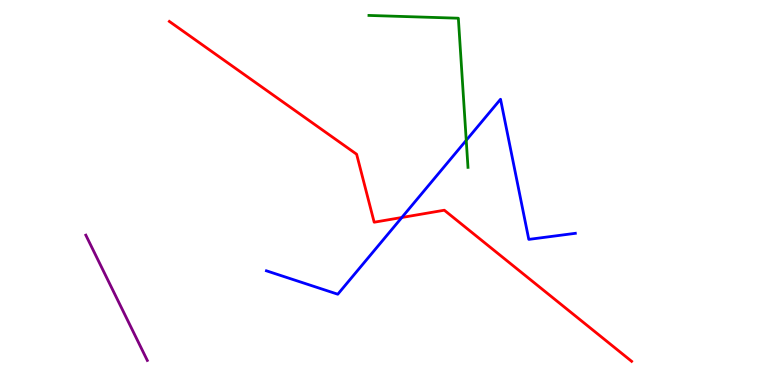[{'lines': ['blue', 'red'], 'intersections': [{'x': 5.18, 'y': 4.35}]}, {'lines': ['green', 'red'], 'intersections': []}, {'lines': ['purple', 'red'], 'intersections': []}, {'lines': ['blue', 'green'], 'intersections': [{'x': 6.02, 'y': 6.36}]}, {'lines': ['blue', 'purple'], 'intersections': []}, {'lines': ['green', 'purple'], 'intersections': []}]